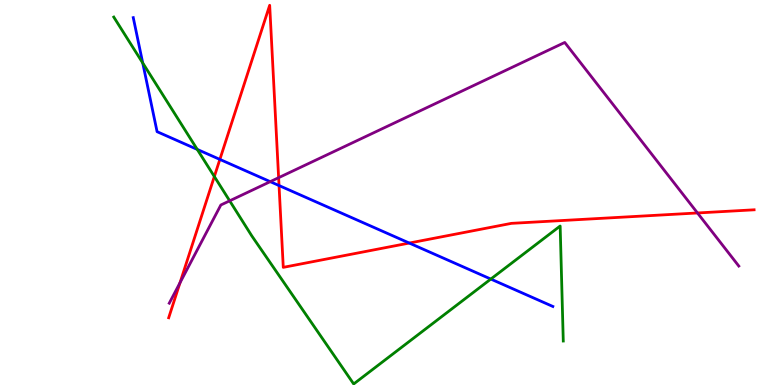[{'lines': ['blue', 'red'], 'intersections': [{'x': 2.84, 'y': 5.86}, {'x': 3.6, 'y': 5.18}, {'x': 5.28, 'y': 3.69}]}, {'lines': ['green', 'red'], 'intersections': [{'x': 2.77, 'y': 5.42}]}, {'lines': ['purple', 'red'], 'intersections': [{'x': 2.32, 'y': 2.66}, {'x': 3.6, 'y': 5.38}, {'x': 9.0, 'y': 4.47}]}, {'lines': ['blue', 'green'], 'intersections': [{'x': 1.84, 'y': 8.36}, {'x': 2.55, 'y': 6.12}, {'x': 6.33, 'y': 2.75}]}, {'lines': ['blue', 'purple'], 'intersections': [{'x': 3.49, 'y': 5.28}]}, {'lines': ['green', 'purple'], 'intersections': [{'x': 2.96, 'y': 4.78}]}]